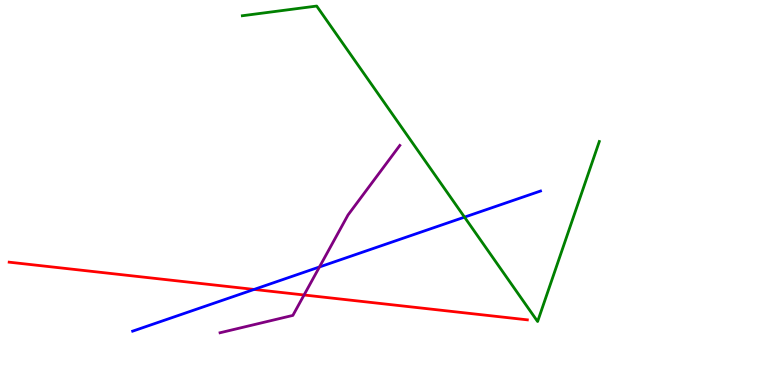[{'lines': ['blue', 'red'], 'intersections': [{'x': 3.28, 'y': 2.48}]}, {'lines': ['green', 'red'], 'intersections': []}, {'lines': ['purple', 'red'], 'intersections': [{'x': 3.92, 'y': 2.34}]}, {'lines': ['blue', 'green'], 'intersections': [{'x': 5.99, 'y': 4.36}]}, {'lines': ['blue', 'purple'], 'intersections': [{'x': 4.12, 'y': 3.07}]}, {'lines': ['green', 'purple'], 'intersections': []}]